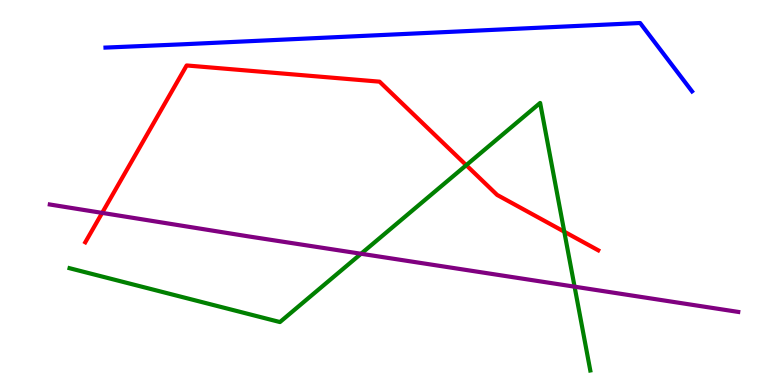[{'lines': ['blue', 'red'], 'intersections': []}, {'lines': ['green', 'red'], 'intersections': [{'x': 6.02, 'y': 5.71}, {'x': 7.28, 'y': 3.98}]}, {'lines': ['purple', 'red'], 'intersections': [{'x': 1.32, 'y': 4.47}]}, {'lines': ['blue', 'green'], 'intersections': []}, {'lines': ['blue', 'purple'], 'intersections': []}, {'lines': ['green', 'purple'], 'intersections': [{'x': 4.66, 'y': 3.41}, {'x': 7.41, 'y': 2.55}]}]